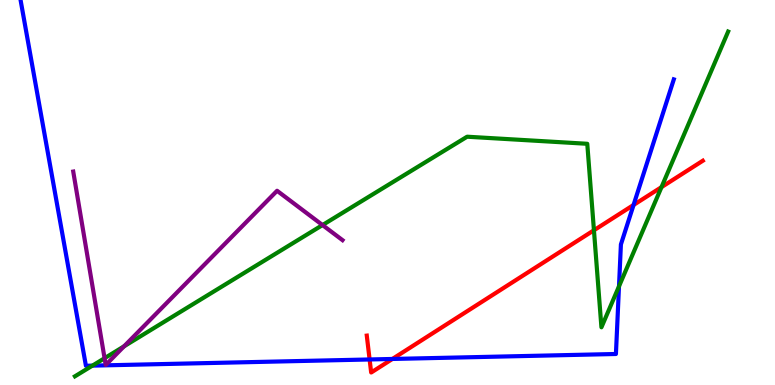[{'lines': ['blue', 'red'], 'intersections': [{'x': 4.77, 'y': 0.663}, {'x': 5.06, 'y': 0.676}, {'x': 8.18, 'y': 4.68}]}, {'lines': ['green', 'red'], 'intersections': [{'x': 7.66, 'y': 4.02}, {'x': 8.54, 'y': 5.14}]}, {'lines': ['purple', 'red'], 'intersections': []}, {'lines': ['blue', 'green'], 'intersections': [{'x': 1.19, 'y': 0.503}, {'x': 7.99, 'y': 2.56}]}, {'lines': ['blue', 'purple'], 'intersections': []}, {'lines': ['green', 'purple'], 'intersections': [{'x': 1.35, 'y': 0.696}, {'x': 1.6, 'y': 1.01}, {'x': 4.16, 'y': 4.15}]}]